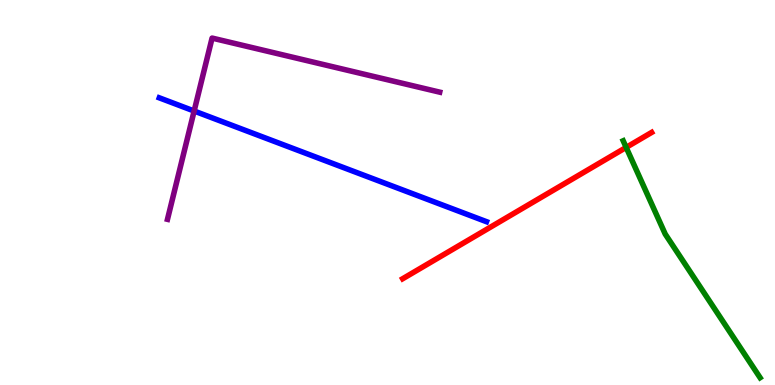[{'lines': ['blue', 'red'], 'intersections': []}, {'lines': ['green', 'red'], 'intersections': [{'x': 8.08, 'y': 6.17}]}, {'lines': ['purple', 'red'], 'intersections': []}, {'lines': ['blue', 'green'], 'intersections': []}, {'lines': ['blue', 'purple'], 'intersections': [{'x': 2.5, 'y': 7.12}]}, {'lines': ['green', 'purple'], 'intersections': []}]